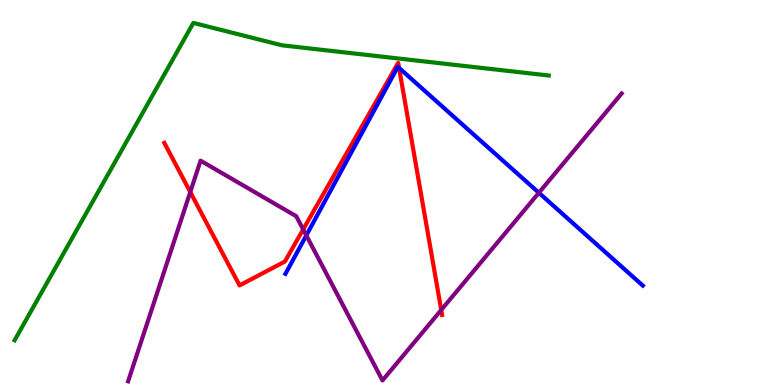[{'lines': ['blue', 'red'], 'intersections': [{'x': 5.15, 'y': 8.24}]}, {'lines': ['green', 'red'], 'intersections': []}, {'lines': ['purple', 'red'], 'intersections': [{'x': 2.46, 'y': 5.01}, {'x': 3.91, 'y': 4.04}, {'x': 5.69, 'y': 1.95}]}, {'lines': ['blue', 'green'], 'intersections': []}, {'lines': ['blue', 'purple'], 'intersections': [{'x': 3.95, 'y': 3.89}, {'x': 6.95, 'y': 4.99}]}, {'lines': ['green', 'purple'], 'intersections': []}]